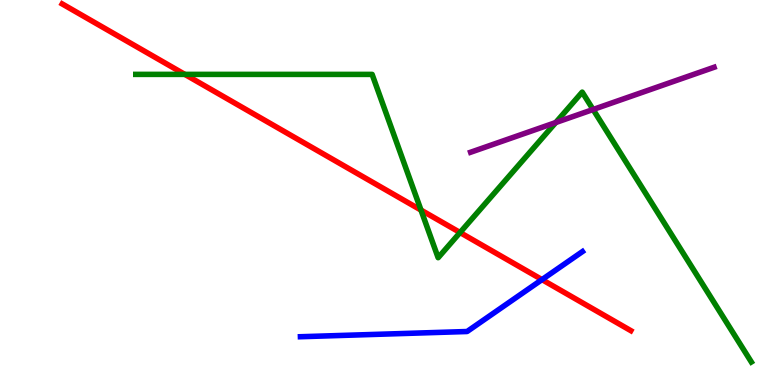[{'lines': ['blue', 'red'], 'intersections': [{'x': 6.99, 'y': 2.74}]}, {'lines': ['green', 'red'], 'intersections': [{'x': 2.38, 'y': 8.07}, {'x': 5.43, 'y': 4.54}, {'x': 5.94, 'y': 3.96}]}, {'lines': ['purple', 'red'], 'intersections': []}, {'lines': ['blue', 'green'], 'intersections': []}, {'lines': ['blue', 'purple'], 'intersections': []}, {'lines': ['green', 'purple'], 'intersections': [{'x': 7.17, 'y': 6.82}, {'x': 7.65, 'y': 7.16}]}]